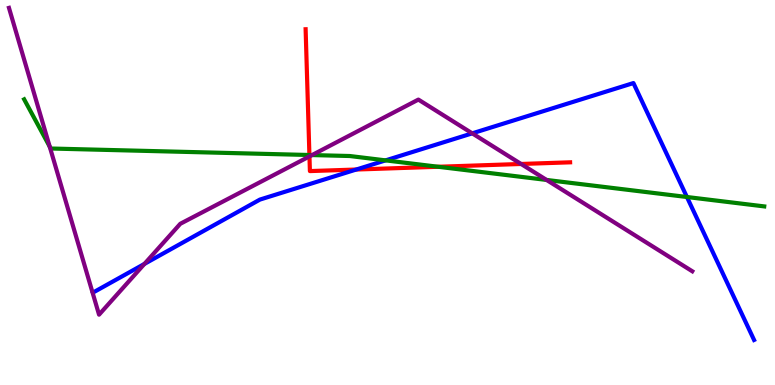[{'lines': ['blue', 'red'], 'intersections': [{'x': 4.6, 'y': 5.6}]}, {'lines': ['green', 'red'], 'intersections': [{'x': 3.99, 'y': 5.97}, {'x': 5.65, 'y': 5.67}]}, {'lines': ['purple', 'red'], 'intersections': [{'x': 3.99, 'y': 5.94}, {'x': 6.72, 'y': 5.74}]}, {'lines': ['blue', 'green'], 'intersections': [{'x': 4.98, 'y': 5.83}, {'x': 8.86, 'y': 4.88}]}, {'lines': ['blue', 'purple'], 'intersections': [{'x': 1.86, 'y': 3.15}, {'x': 6.09, 'y': 6.54}]}, {'lines': ['green', 'purple'], 'intersections': [{'x': 0.642, 'y': 6.19}, {'x': 4.03, 'y': 5.97}, {'x': 7.05, 'y': 5.33}]}]